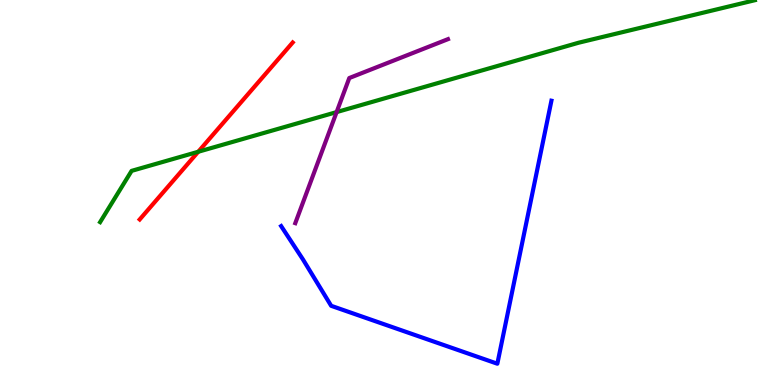[{'lines': ['blue', 'red'], 'intersections': []}, {'lines': ['green', 'red'], 'intersections': [{'x': 2.56, 'y': 6.06}]}, {'lines': ['purple', 'red'], 'intersections': []}, {'lines': ['blue', 'green'], 'intersections': []}, {'lines': ['blue', 'purple'], 'intersections': []}, {'lines': ['green', 'purple'], 'intersections': [{'x': 4.34, 'y': 7.09}]}]